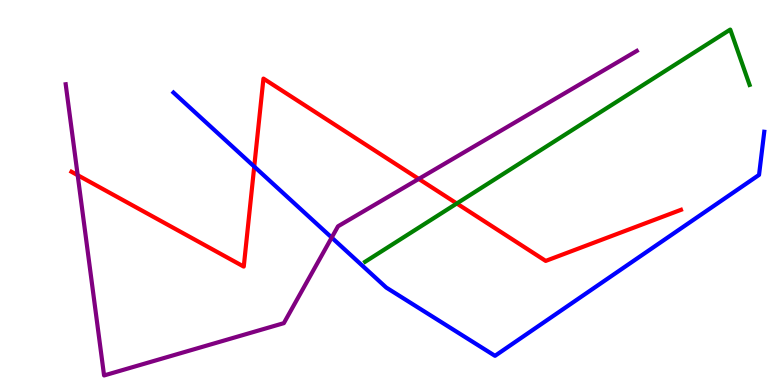[{'lines': ['blue', 'red'], 'intersections': [{'x': 3.28, 'y': 5.67}]}, {'lines': ['green', 'red'], 'intersections': [{'x': 5.89, 'y': 4.71}]}, {'lines': ['purple', 'red'], 'intersections': [{'x': 1.0, 'y': 5.45}, {'x': 5.4, 'y': 5.35}]}, {'lines': ['blue', 'green'], 'intersections': []}, {'lines': ['blue', 'purple'], 'intersections': [{'x': 4.28, 'y': 3.83}]}, {'lines': ['green', 'purple'], 'intersections': []}]